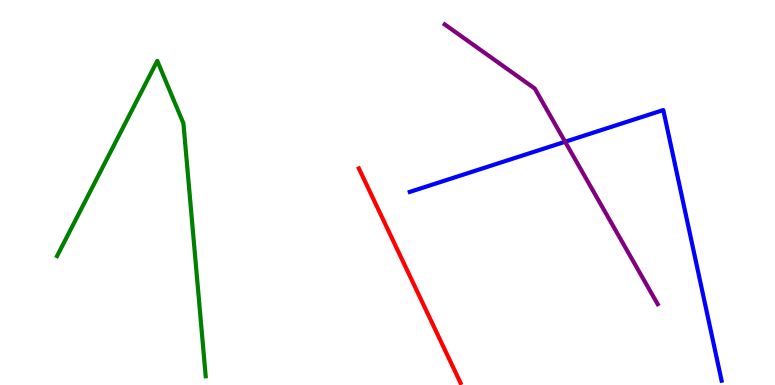[{'lines': ['blue', 'red'], 'intersections': []}, {'lines': ['green', 'red'], 'intersections': []}, {'lines': ['purple', 'red'], 'intersections': []}, {'lines': ['blue', 'green'], 'intersections': []}, {'lines': ['blue', 'purple'], 'intersections': [{'x': 7.29, 'y': 6.32}]}, {'lines': ['green', 'purple'], 'intersections': []}]